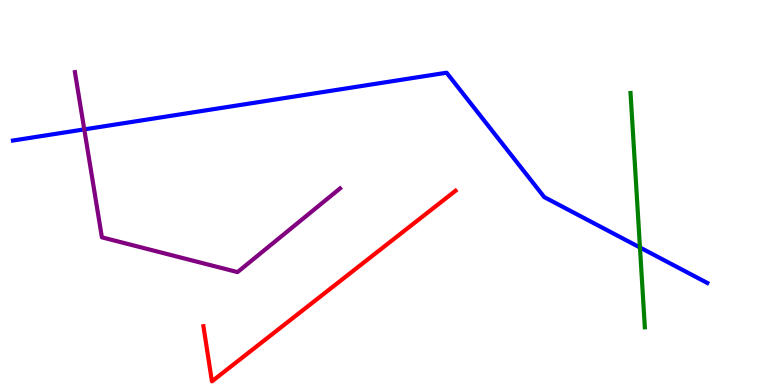[{'lines': ['blue', 'red'], 'intersections': []}, {'lines': ['green', 'red'], 'intersections': []}, {'lines': ['purple', 'red'], 'intersections': []}, {'lines': ['blue', 'green'], 'intersections': [{'x': 8.26, 'y': 3.57}]}, {'lines': ['blue', 'purple'], 'intersections': [{'x': 1.09, 'y': 6.64}]}, {'lines': ['green', 'purple'], 'intersections': []}]